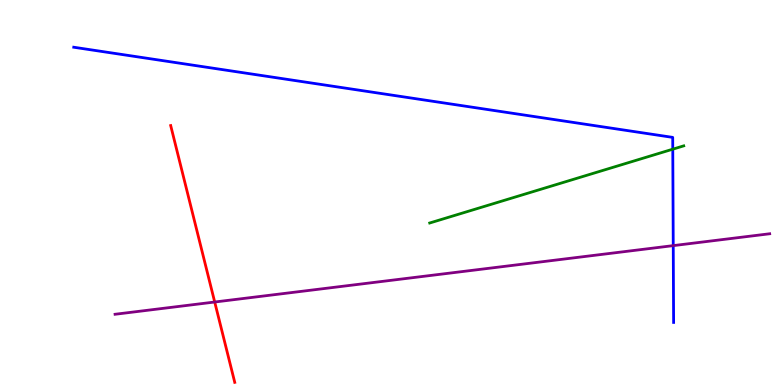[{'lines': ['blue', 'red'], 'intersections': []}, {'lines': ['green', 'red'], 'intersections': []}, {'lines': ['purple', 'red'], 'intersections': [{'x': 2.77, 'y': 2.16}]}, {'lines': ['blue', 'green'], 'intersections': [{'x': 8.68, 'y': 6.13}]}, {'lines': ['blue', 'purple'], 'intersections': [{'x': 8.69, 'y': 3.62}]}, {'lines': ['green', 'purple'], 'intersections': []}]